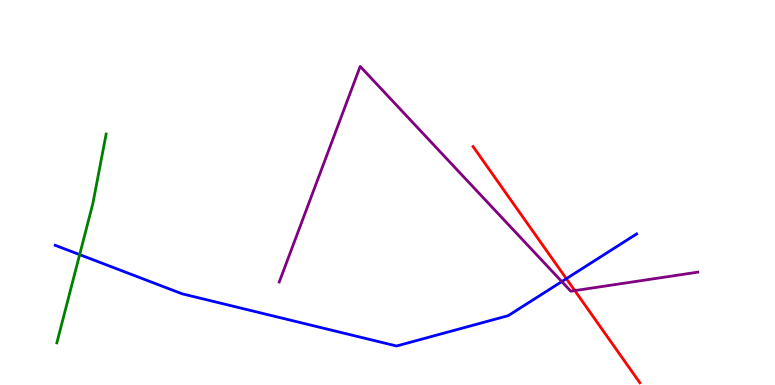[{'lines': ['blue', 'red'], 'intersections': [{'x': 7.31, 'y': 2.76}]}, {'lines': ['green', 'red'], 'intersections': []}, {'lines': ['purple', 'red'], 'intersections': [{'x': 7.42, 'y': 2.45}]}, {'lines': ['blue', 'green'], 'intersections': [{'x': 1.03, 'y': 3.39}]}, {'lines': ['blue', 'purple'], 'intersections': [{'x': 7.25, 'y': 2.69}]}, {'lines': ['green', 'purple'], 'intersections': []}]